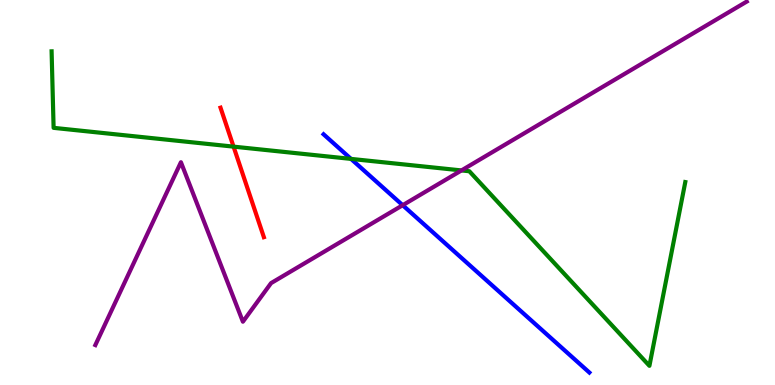[{'lines': ['blue', 'red'], 'intersections': []}, {'lines': ['green', 'red'], 'intersections': [{'x': 3.01, 'y': 6.19}]}, {'lines': ['purple', 'red'], 'intersections': []}, {'lines': ['blue', 'green'], 'intersections': [{'x': 4.53, 'y': 5.87}]}, {'lines': ['blue', 'purple'], 'intersections': [{'x': 5.2, 'y': 4.67}]}, {'lines': ['green', 'purple'], 'intersections': [{'x': 5.95, 'y': 5.57}]}]